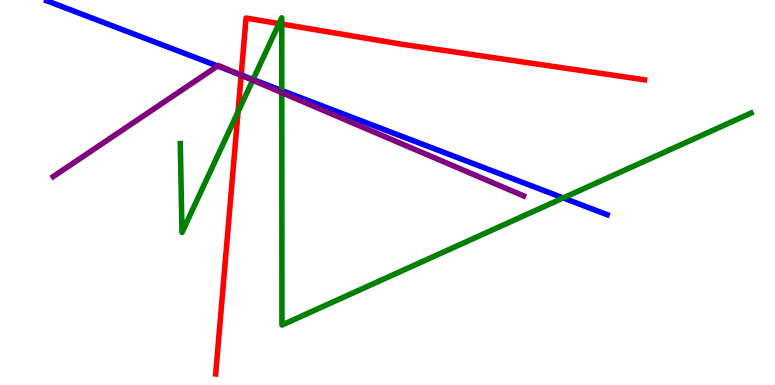[{'lines': ['blue', 'red'], 'intersections': [{'x': 3.11, 'y': 8.05}]}, {'lines': ['green', 'red'], 'intersections': [{'x': 3.07, 'y': 7.1}, {'x': 3.6, 'y': 9.39}, {'x': 3.64, 'y': 9.38}]}, {'lines': ['purple', 'red'], 'intersections': [{'x': 3.11, 'y': 8.04}]}, {'lines': ['blue', 'green'], 'intersections': [{'x': 3.27, 'y': 7.93}, {'x': 3.64, 'y': 7.65}, {'x': 7.27, 'y': 4.86}]}, {'lines': ['blue', 'purple'], 'intersections': [{'x': 2.81, 'y': 8.29}, {'x': 3.03, 'y': 8.11}]}, {'lines': ['green', 'purple'], 'intersections': [{'x': 3.26, 'y': 7.92}, {'x': 3.64, 'y': 7.59}]}]